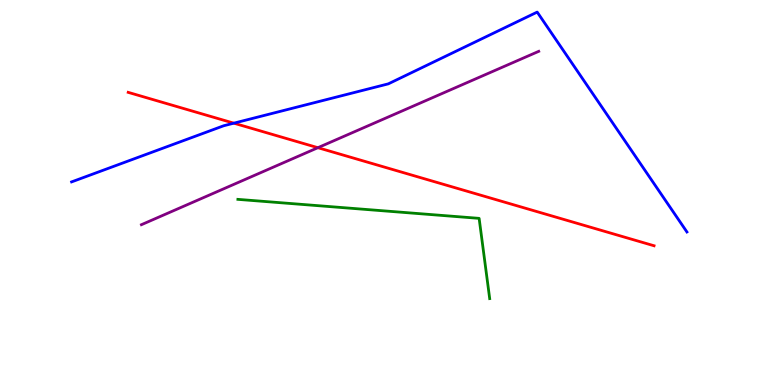[{'lines': ['blue', 'red'], 'intersections': [{'x': 3.02, 'y': 6.8}]}, {'lines': ['green', 'red'], 'intersections': []}, {'lines': ['purple', 'red'], 'intersections': [{'x': 4.1, 'y': 6.16}]}, {'lines': ['blue', 'green'], 'intersections': []}, {'lines': ['blue', 'purple'], 'intersections': []}, {'lines': ['green', 'purple'], 'intersections': []}]